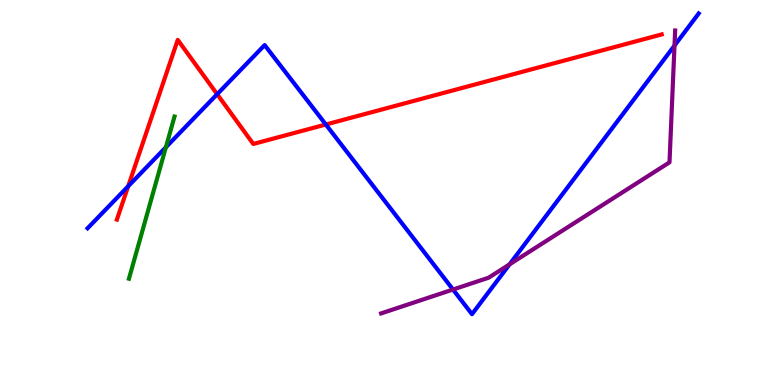[{'lines': ['blue', 'red'], 'intersections': [{'x': 1.65, 'y': 5.16}, {'x': 2.8, 'y': 7.55}, {'x': 4.2, 'y': 6.77}]}, {'lines': ['green', 'red'], 'intersections': []}, {'lines': ['purple', 'red'], 'intersections': []}, {'lines': ['blue', 'green'], 'intersections': [{'x': 2.14, 'y': 6.18}]}, {'lines': ['blue', 'purple'], 'intersections': [{'x': 5.85, 'y': 2.48}, {'x': 6.57, 'y': 3.13}, {'x': 8.7, 'y': 8.82}]}, {'lines': ['green', 'purple'], 'intersections': []}]